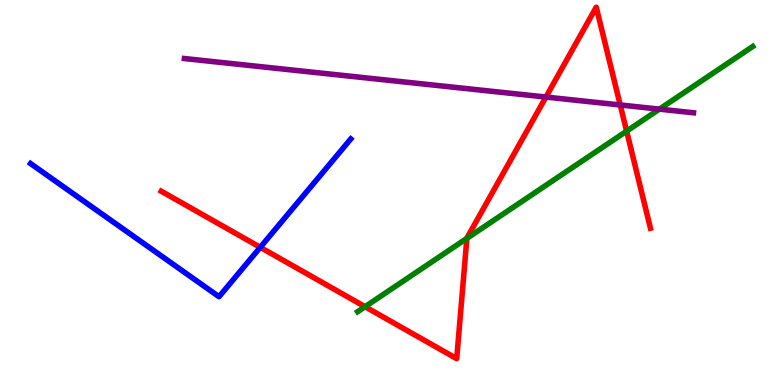[{'lines': ['blue', 'red'], 'intersections': [{'x': 3.36, 'y': 3.58}]}, {'lines': ['green', 'red'], 'intersections': [{'x': 4.71, 'y': 2.03}, {'x': 6.02, 'y': 3.81}, {'x': 8.09, 'y': 6.59}]}, {'lines': ['purple', 'red'], 'intersections': [{'x': 7.04, 'y': 7.48}, {'x': 8.0, 'y': 7.27}]}, {'lines': ['blue', 'green'], 'intersections': []}, {'lines': ['blue', 'purple'], 'intersections': []}, {'lines': ['green', 'purple'], 'intersections': [{'x': 8.51, 'y': 7.17}]}]